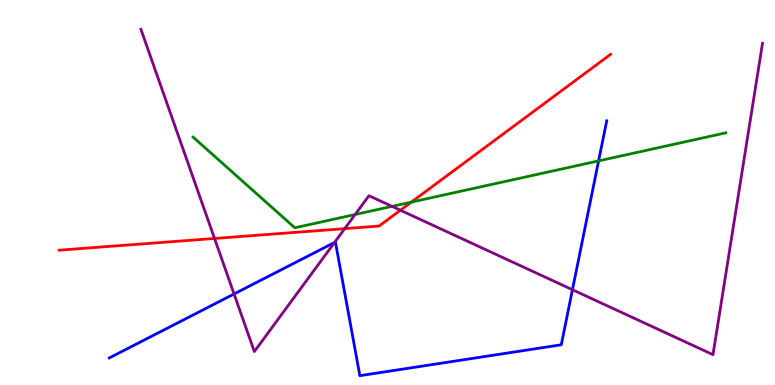[{'lines': ['blue', 'red'], 'intersections': []}, {'lines': ['green', 'red'], 'intersections': [{'x': 5.31, 'y': 4.75}]}, {'lines': ['purple', 'red'], 'intersections': [{'x': 2.77, 'y': 3.81}, {'x': 4.45, 'y': 4.06}, {'x': 5.17, 'y': 4.54}]}, {'lines': ['blue', 'green'], 'intersections': [{'x': 7.72, 'y': 5.82}]}, {'lines': ['blue', 'purple'], 'intersections': [{'x': 3.02, 'y': 2.36}, {'x': 4.32, 'y': 3.7}, {'x': 7.39, 'y': 2.47}]}, {'lines': ['green', 'purple'], 'intersections': [{'x': 4.58, 'y': 4.43}, {'x': 5.06, 'y': 4.64}]}]